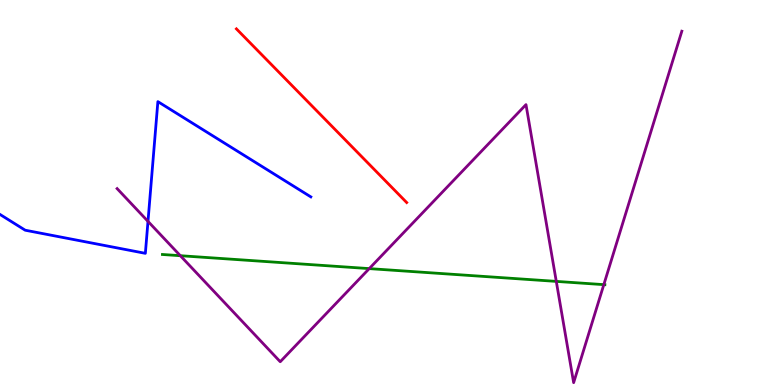[{'lines': ['blue', 'red'], 'intersections': []}, {'lines': ['green', 'red'], 'intersections': []}, {'lines': ['purple', 'red'], 'intersections': []}, {'lines': ['blue', 'green'], 'intersections': []}, {'lines': ['blue', 'purple'], 'intersections': [{'x': 1.91, 'y': 4.25}]}, {'lines': ['green', 'purple'], 'intersections': [{'x': 2.33, 'y': 3.36}, {'x': 4.76, 'y': 3.02}, {'x': 7.18, 'y': 2.69}, {'x': 7.79, 'y': 2.61}]}]